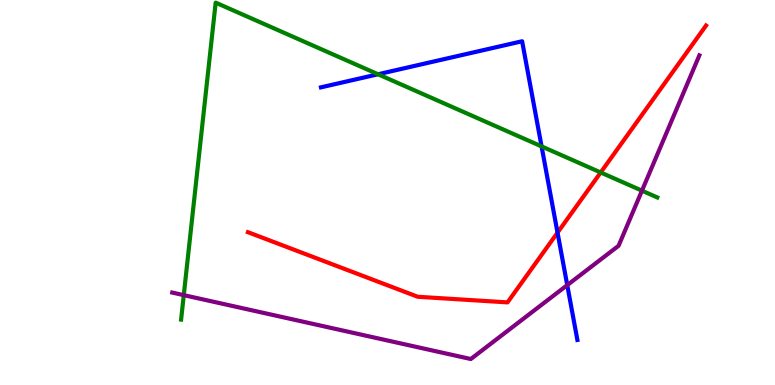[{'lines': ['blue', 'red'], 'intersections': [{'x': 7.19, 'y': 3.96}]}, {'lines': ['green', 'red'], 'intersections': [{'x': 7.75, 'y': 5.52}]}, {'lines': ['purple', 'red'], 'intersections': []}, {'lines': ['blue', 'green'], 'intersections': [{'x': 4.88, 'y': 8.07}, {'x': 6.99, 'y': 6.2}]}, {'lines': ['blue', 'purple'], 'intersections': [{'x': 7.32, 'y': 2.59}]}, {'lines': ['green', 'purple'], 'intersections': [{'x': 2.37, 'y': 2.33}, {'x': 8.28, 'y': 5.05}]}]